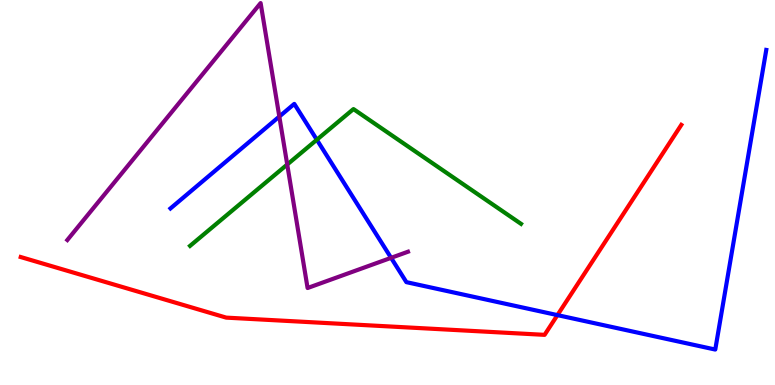[{'lines': ['blue', 'red'], 'intersections': [{'x': 7.19, 'y': 1.82}]}, {'lines': ['green', 'red'], 'intersections': []}, {'lines': ['purple', 'red'], 'intersections': []}, {'lines': ['blue', 'green'], 'intersections': [{'x': 4.09, 'y': 6.37}]}, {'lines': ['blue', 'purple'], 'intersections': [{'x': 3.6, 'y': 6.97}, {'x': 5.05, 'y': 3.3}]}, {'lines': ['green', 'purple'], 'intersections': [{'x': 3.71, 'y': 5.73}]}]